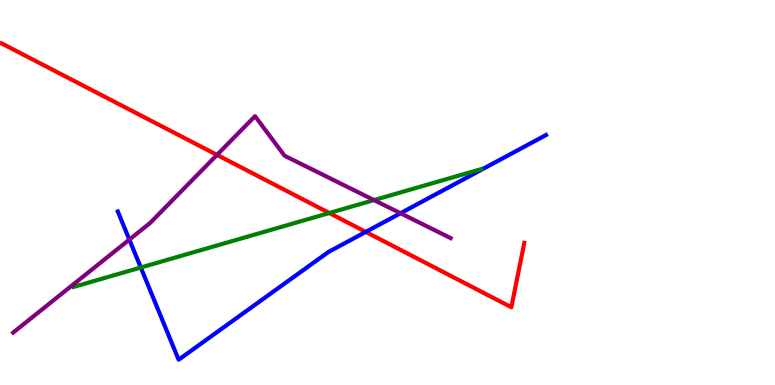[{'lines': ['blue', 'red'], 'intersections': [{'x': 4.72, 'y': 3.98}]}, {'lines': ['green', 'red'], 'intersections': [{'x': 4.25, 'y': 4.47}]}, {'lines': ['purple', 'red'], 'intersections': [{'x': 2.8, 'y': 5.98}]}, {'lines': ['blue', 'green'], 'intersections': [{'x': 1.82, 'y': 3.05}]}, {'lines': ['blue', 'purple'], 'intersections': [{'x': 1.67, 'y': 3.78}, {'x': 5.17, 'y': 4.46}]}, {'lines': ['green', 'purple'], 'intersections': [{'x': 4.83, 'y': 4.8}]}]